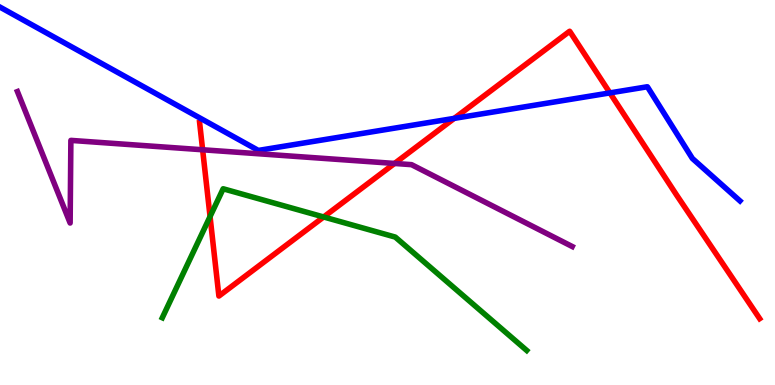[{'lines': ['blue', 'red'], 'intersections': [{'x': 5.86, 'y': 6.93}, {'x': 7.87, 'y': 7.59}]}, {'lines': ['green', 'red'], 'intersections': [{'x': 2.71, 'y': 4.38}, {'x': 4.18, 'y': 4.36}]}, {'lines': ['purple', 'red'], 'intersections': [{'x': 2.61, 'y': 6.11}, {'x': 5.09, 'y': 5.75}]}, {'lines': ['blue', 'green'], 'intersections': []}, {'lines': ['blue', 'purple'], 'intersections': []}, {'lines': ['green', 'purple'], 'intersections': []}]